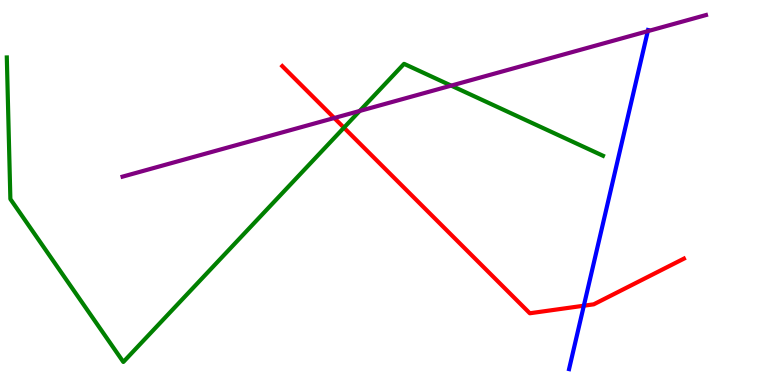[{'lines': ['blue', 'red'], 'intersections': [{'x': 7.53, 'y': 2.06}]}, {'lines': ['green', 'red'], 'intersections': [{'x': 4.44, 'y': 6.68}]}, {'lines': ['purple', 'red'], 'intersections': [{'x': 4.31, 'y': 6.93}]}, {'lines': ['blue', 'green'], 'intersections': []}, {'lines': ['blue', 'purple'], 'intersections': [{'x': 8.36, 'y': 9.19}]}, {'lines': ['green', 'purple'], 'intersections': [{'x': 4.64, 'y': 7.12}, {'x': 5.82, 'y': 7.78}]}]